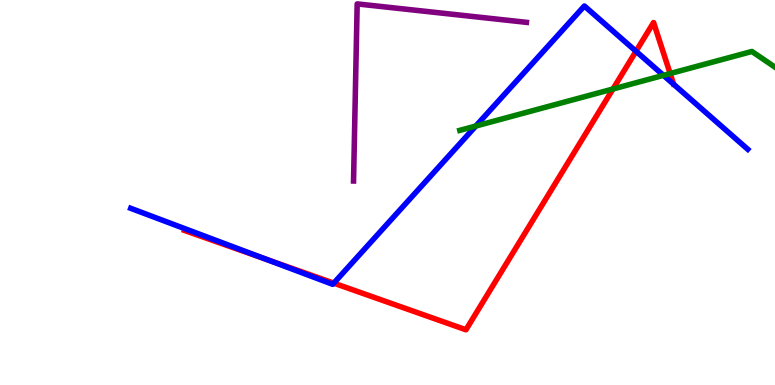[{'lines': ['blue', 'red'], 'intersections': [{'x': 3.43, 'y': 3.27}, {'x': 4.31, 'y': 2.65}, {'x': 8.21, 'y': 8.67}]}, {'lines': ['green', 'red'], 'intersections': [{'x': 7.91, 'y': 7.69}, {'x': 8.65, 'y': 8.09}]}, {'lines': ['purple', 'red'], 'intersections': []}, {'lines': ['blue', 'green'], 'intersections': [{'x': 6.14, 'y': 6.73}, {'x': 8.56, 'y': 8.04}]}, {'lines': ['blue', 'purple'], 'intersections': []}, {'lines': ['green', 'purple'], 'intersections': []}]